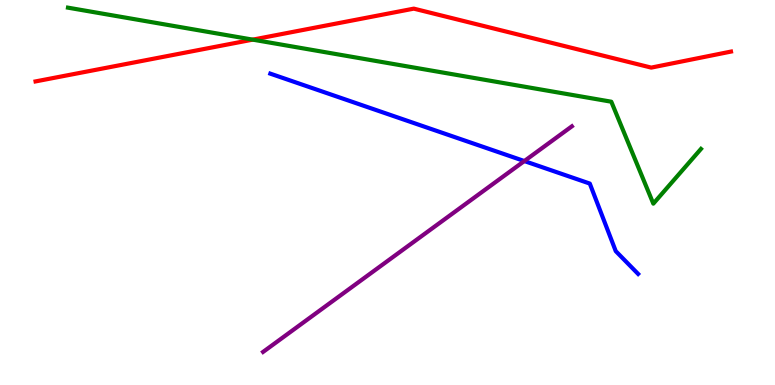[{'lines': ['blue', 'red'], 'intersections': []}, {'lines': ['green', 'red'], 'intersections': [{'x': 3.26, 'y': 8.97}]}, {'lines': ['purple', 'red'], 'intersections': []}, {'lines': ['blue', 'green'], 'intersections': []}, {'lines': ['blue', 'purple'], 'intersections': [{'x': 6.77, 'y': 5.82}]}, {'lines': ['green', 'purple'], 'intersections': []}]